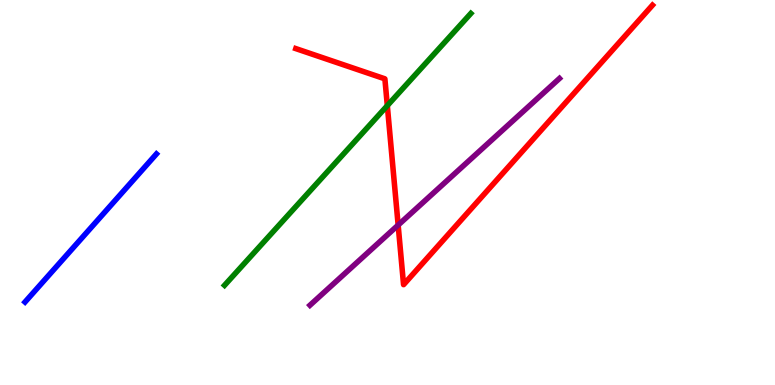[{'lines': ['blue', 'red'], 'intersections': []}, {'lines': ['green', 'red'], 'intersections': [{'x': 5.0, 'y': 7.26}]}, {'lines': ['purple', 'red'], 'intersections': [{'x': 5.14, 'y': 4.15}]}, {'lines': ['blue', 'green'], 'intersections': []}, {'lines': ['blue', 'purple'], 'intersections': []}, {'lines': ['green', 'purple'], 'intersections': []}]